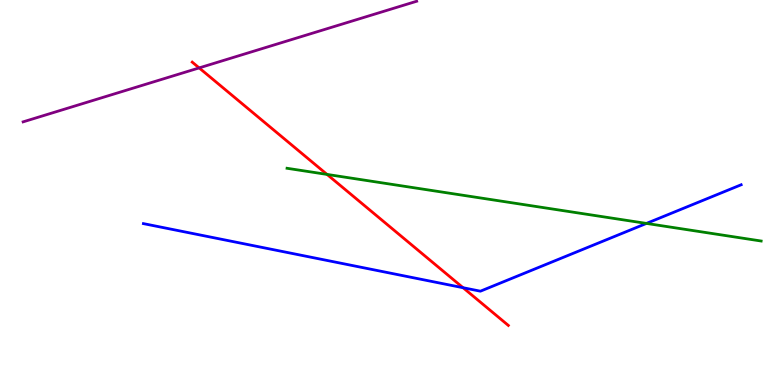[{'lines': ['blue', 'red'], 'intersections': [{'x': 5.98, 'y': 2.53}]}, {'lines': ['green', 'red'], 'intersections': [{'x': 4.22, 'y': 5.47}]}, {'lines': ['purple', 'red'], 'intersections': [{'x': 2.57, 'y': 8.24}]}, {'lines': ['blue', 'green'], 'intersections': [{'x': 8.34, 'y': 4.2}]}, {'lines': ['blue', 'purple'], 'intersections': []}, {'lines': ['green', 'purple'], 'intersections': []}]